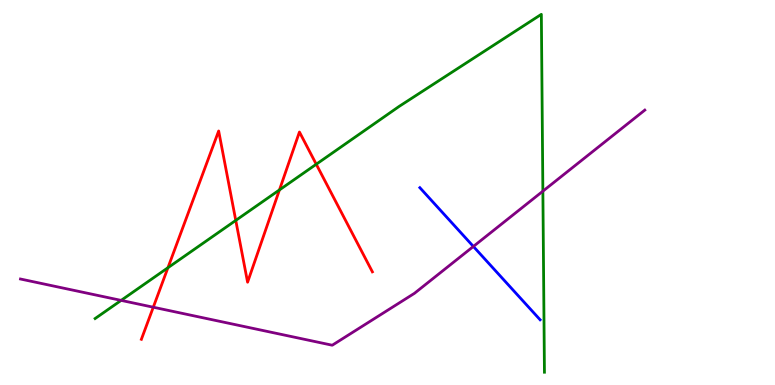[{'lines': ['blue', 'red'], 'intersections': []}, {'lines': ['green', 'red'], 'intersections': [{'x': 2.17, 'y': 3.05}, {'x': 3.04, 'y': 4.28}, {'x': 3.61, 'y': 5.07}, {'x': 4.08, 'y': 5.73}]}, {'lines': ['purple', 'red'], 'intersections': [{'x': 1.98, 'y': 2.02}]}, {'lines': ['blue', 'green'], 'intersections': []}, {'lines': ['blue', 'purple'], 'intersections': [{'x': 6.11, 'y': 3.6}]}, {'lines': ['green', 'purple'], 'intersections': [{'x': 1.56, 'y': 2.2}, {'x': 7.0, 'y': 5.03}]}]